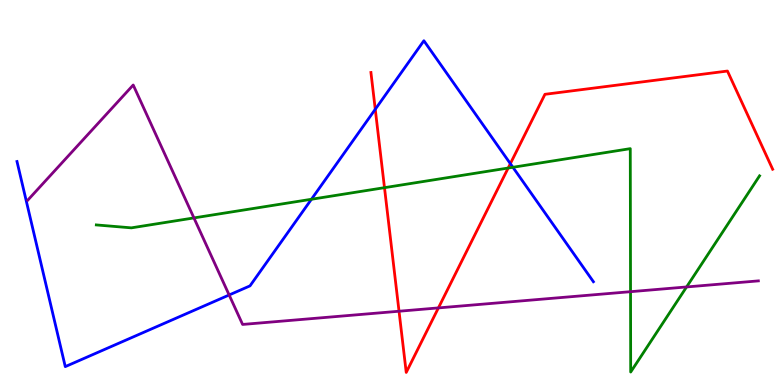[{'lines': ['blue', 'red'], 'intersections': [{'x': 4.84, 'y': 7.16}, {'x': 6.59, 'y': 5.75}]}, {'lines': ['green', 'red'], 'intersections': [{'x': 4.96, 'y': 5.13}, {'x': 6.56, 'y': 5.64}]}, {'lines': ['purple', 'red'], 'intersections': [{'x': 5.15, 'y': 1.92}, {'x': 5.66, 'y': 2.0}]}, {'lines': ['blue', 'green'], 'intersections': [{'x': 4.02, 'y': 4.82}, {'x': 6.62, 'y': 5.66}]}, {'lines': ['blue', 'purple'], 'intersections': [{'x': 2.96, 'y': 2.34}]}, {'lines': ['green', 'purple'], 'intersections': [{'x': 2.5, 'y': 4.34}, {'x': 8.14, 'y': 2.42}, {'x': 8.86, 'y': 2.55}]}]